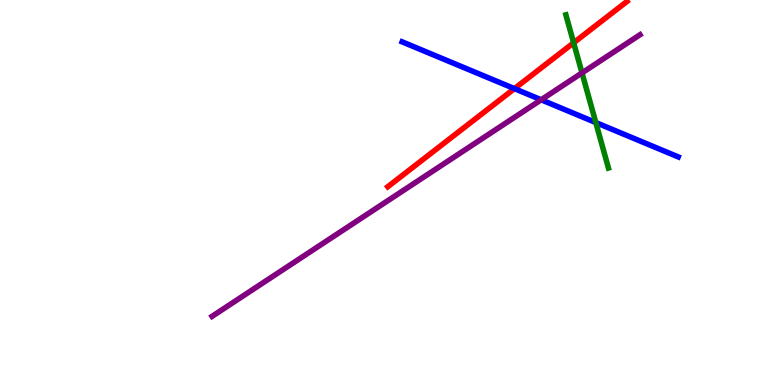[{'lines': ['blue', 'red'], 'intersections': [{'x': 6.64, 'y': 7.7}]}, {'lines': ['green', 'red'], 'intersections': [{'x': 7.4, 'y': 8.89}]}, {'lines': ['purple', 'red'], 'intersections': []}, {'lines': ['blue', 'green'], 'intersections': [{'x': 7.69, 'y': 6.82}]}, {'lines': ['blue', 'purple'], 'intersections': [{'x': 6.98, 'y': 7.41}]}, {'lines': ['green', 'purple'], 'intersections': [{'x': 7.51, 'y': 8.11}]}]